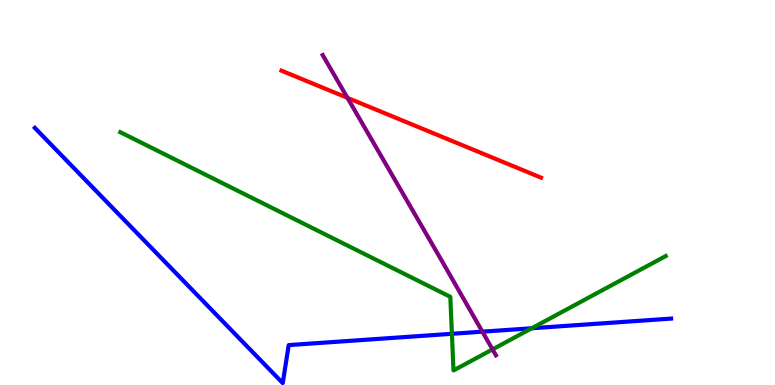[{'lines': ['blue', 'red'], 'intersections': []}, {'lines': ['green', 'red'], 'intersections': []}, {'lines': ['purple', 'red'], 'intersections': [{'x': 4.48, 'y': 7.46}]}, {'lines': ['blue', 'green'], 'intersections': [{'x': 5.83, 'y': 1.33}, {'x': 6.86, 'y': 1.47}]}, {'lines': ['blue', 'purple'], 'intersections': [{'x': 6.22, 'y': 1.39}]}, {'lines': ['green', 'purple'], 'intersections': [{'x': 6.36, 'y': 0.925}]}]